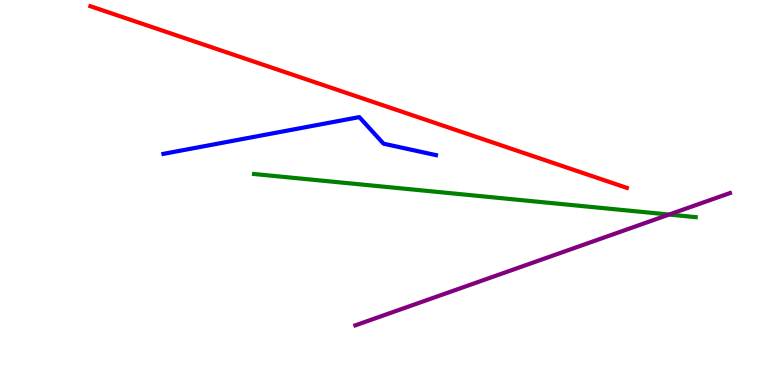[{'lines': ['blue', 'red'], 'intersections': []}, {'lines': ['green', 'red'], 'intersections': []}, {'lines': ['purple', 'red'], 'intersections': []}, {'lines': ['blue', 'green'], 'intersections': []}, {'lines': ['blue', 'purple'], 'intersections': []}, {'lines': ['green', 'purple'], 'intersections': [{'x': 8.63, 'y': 4.43}]}]